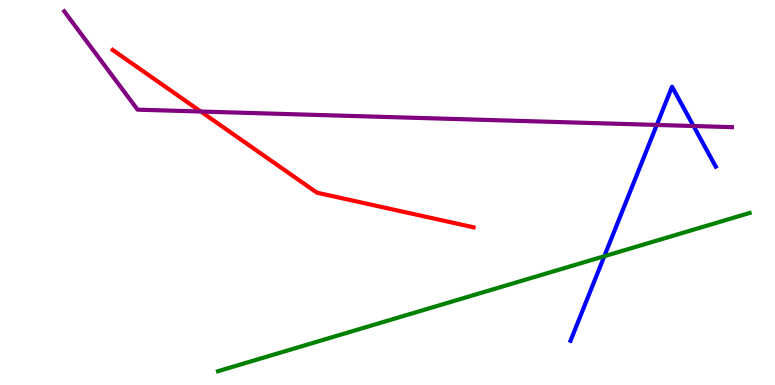[{'lines': ['blue', 'red'], 'intersections': []}, {'lines': ['green', 'red'], 'intersections': []}, {'lines': ['purple', 'red'], 'intersections': [{'x': 2.59, 'y': 7.1}]}, {'lines': ['blue', 'green'], 'intersections': [{'x': 7.8, 'y': 3.34}]}, {'lines': ['blue', 'purple'], 'intersections': [{'x': 8.47, 'y': 6.75}, {'x': 8.95, 'y': 6.73}]}, {'lines': ['green', 'purple'], 'intersections': []}]